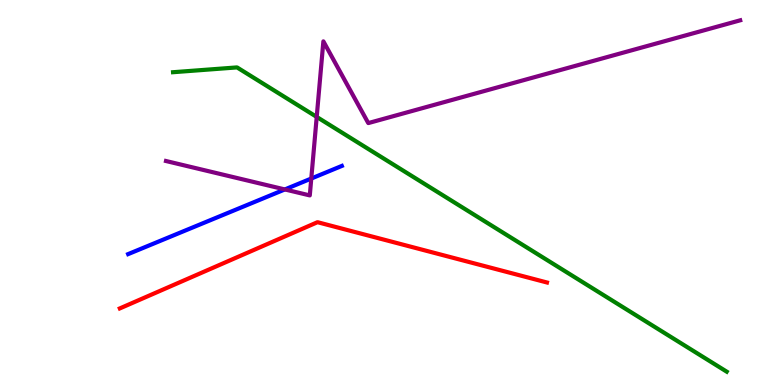[{'lines': ['blue', 'red'], 'intersections': []}, {'lines': ['green', 'red'], 'intersections': []}, {'lines': ['purple', 'red'], 'intersections': []}, {'lines': ['blue', 'green'], 'intersections': []}, {'lines': ['blue', 'purple'], 'intersections': [{'x': 3.68, 'y': 5.08}, {'x': 4.02, 'y': 5.36}]}, {'lines': ['green', 'purple'], 'intersections': [{'x': 4.09, 'y': 6.96}]}]